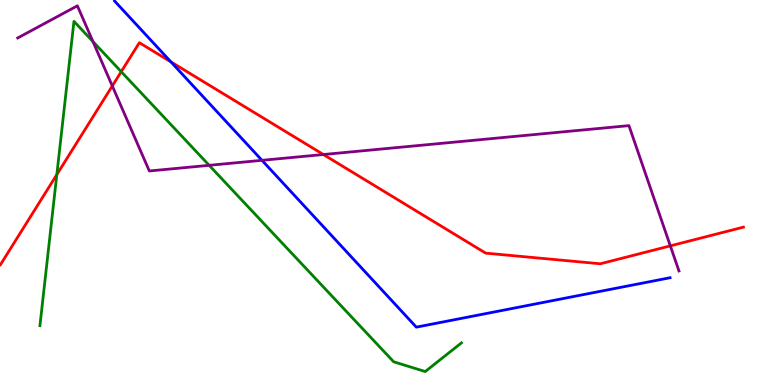[{'lines': ['blue', 'red'], 'intersections': [{'x': 2.21, 'y': 8.39}]}, {'lines': ['green', 'red'], 'intersections': [{'x': 0.733, 'y': 5.46}, {'x': 1.56, 'y': 8.14}]}, {'lines': ['purple', 'red'], 'intersections': [{'x': 1.45, 'y': 7.77}, {'x': 4.17, 'y': 5.99}, {'x': 8.65, 'y': 3.61}]}, {'lines': ['blue', 'green'], 'intersections': []}, {'lines': ['blue', 'purple'], 'intersections': [{'x': 3.38, 'y': 5.84}]}, {'lines': ['green', 'purple'], 'intersections': [{'x': 1.2, 'y': 8.92}, {'x': 2.7, 'y': 5.71}]}]